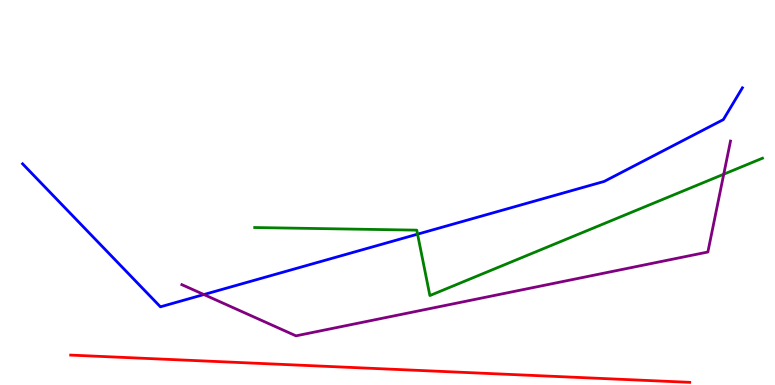[{'lines': ['blue', 'red'], 'intersections': []}, {'lines': ['green', 'red'], 'intersections': []}, {'lines': ['purple', 'red'], 'intersections': []}, {'lines': ['blue', 'green'], 'intersections': [{'x': 5.39, 'y': 3.92}]}, {'lines': ['blue', 'purple'], 'intersections': [{'x': 2.63, 'y': 2.35}]}, {'lines': ['green', 'purple'], 'intersections': [{'x': 9.34, 'y': 5.47}]}]